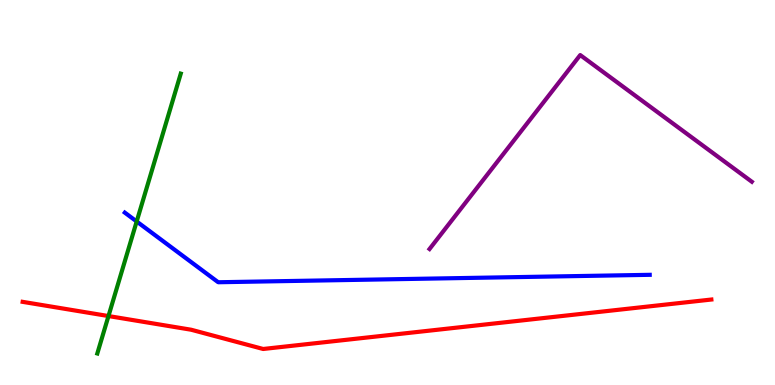[{'lines': ['blue', 'red'], 'intersections': []}, {'lines': ['green', 'red'], 'intersections': [{'x': 1.4, 'y': 1.79}]}, {'lines': ['purple', 'red'], 'intersections': []}, {'lines': ['blue', 'green'], 'intersections': [{'x': 1.76, 'y': 4.25}]}, {'lines': ['blue', 'purple'], 'intersections': []}, {'lines': ['green', 'purple'], 'intersections': []}]